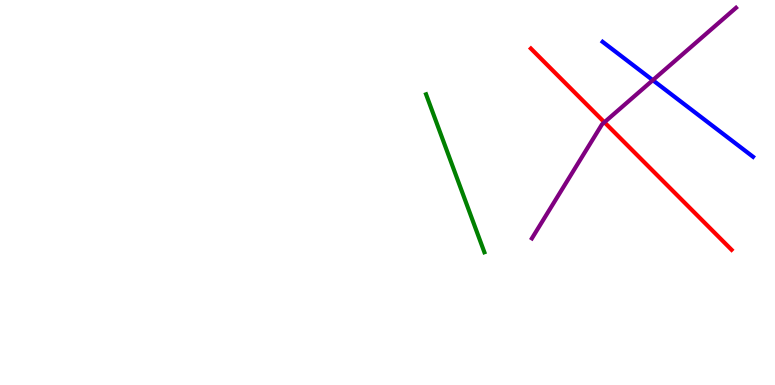[{'lines': ['blue', 'red'], 'intersections': []}, {'lines': ['green', 'red'], 'intersections': []}, {'lines': ['purple', 'red'], 'intersections': [{'x': 7.8, 'y': 6.82}]}, {'lines': ['blue', 'green'], 'intersections': []}, {'lines': ['blue', 'purple'], 'intersections': [{'x': 8.42, 'y': 7.92}]}, {'lines': ['green', 'purple'], 'intersections': []}]